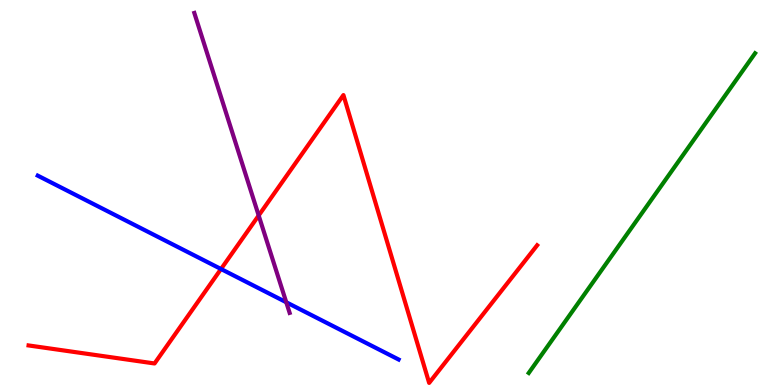[{'lines': ['blue', 'red'], 'intersections': [{'x': 2.85, 'y': 3.01}]}, {'lines': ['green', 'red'], 'intersections': []}, {'lines': ['purple', 'red'], 'intersections': [{'x': 3.34, 'y': 4.4}]}, {'lines': ['blue', 'green'], 'intersections': []}, {'lines': ['blue', 'purple'], 'intersections': [{'x': 3.69, 'y': 2.15}]}, {'lines': ['green', 'purple'], 'intersections': []}]